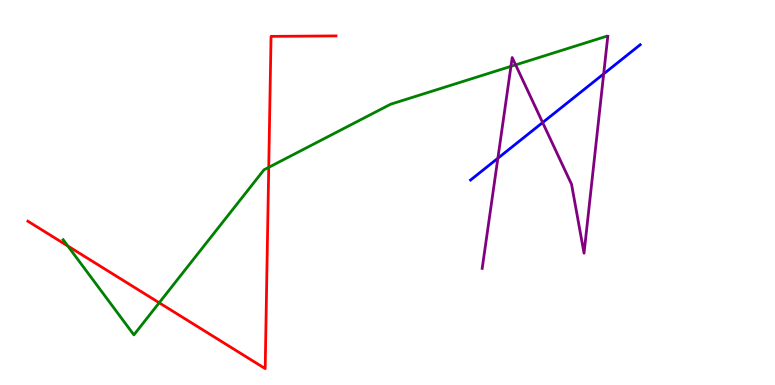[{'lines': ['blue', 'red'], 'intersections': []}, {'lines': ['green', 'red'], 'intersections': [{'x': 0.875, 'y': 3.61}, {'x': 2.05, 'y': 2.14}, {'x': 3.47, 'y': 5.65}]}, {'lines': ['purple', 'red'], 'intersections': []}, {'lines': ['blue', 'green'], 'intersections': []}, {'lines': ['blue', 'purple'], 'intersections': [{'x': 6.42, 'y': 5.89}, {'x': 7.0, 'y': 6.82}, {'x': 7.79, 'y': 8.08}]}, {'lines': ['green', 'purple'], 'intersections': [{'x': 6.59, 'y': 8.28}, {'x': 6.65, 'y': 8.31}]}]